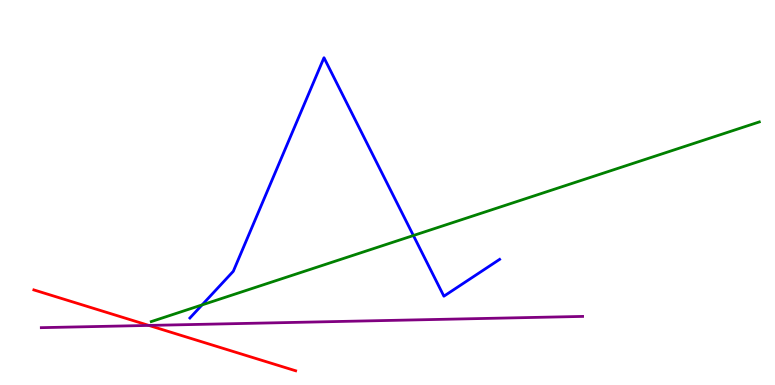[{'lines': ['blue', 'red'], 'intersections': []}, {'lines': ['green', 'red'], 'intersections': []}, {'lines': ['purple', 'red'], 'intersections': [{'x': 1.92, 'y': 1.55}]}, {'lines': ['blue', 'green'], 'intersections': [{'x': 2.61, 'y': 2.08}, {'x': 5.33, 'y': 3.88}]}, {'lines': ['blue', 'purple'], 'intersections': []}, {'lines': ['green', 'purple'], 'intersections': []}]